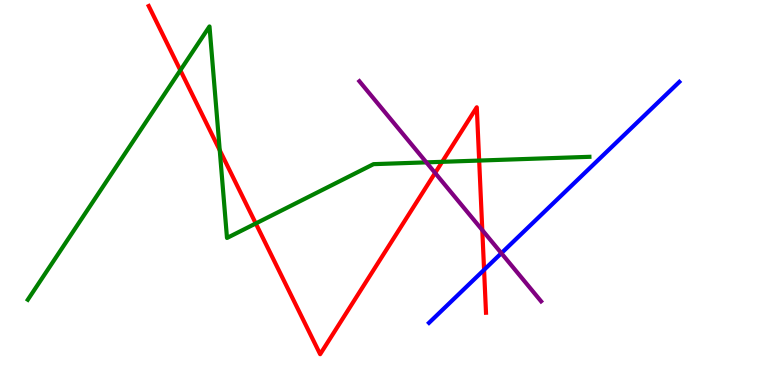[{'lines': ['blue', 'red'], 'intersections': [{'x': 6.25, 'y': 2.99}]}, {'lines': ['green', 'red'], 'intersections': [{'x': 2.33, 'y': 8.17}, {'x': 2.84, 'y': 6.1}, {'x': 3.3, 'y': 4.2}, {'x': 5.71, 'y': 5.8}, {'x': 6.18, 'y': 5.83}]}, {'lines': ['purple', 'red'], 'intersections': [{'x': 5.61, 'y': 5.51}, {'x': 6.22, 'y': 4.02}]}, {'lines': ['blue', 'green'], 'intersections': []}, {'lines': ['blue', 'purple'], 'intersections': [{'x': 6.47, 'y': 3.42}]}, {'lines': ['green', 'purple'], 'intersections': [{'x': 5.5, 'y': 5.78}]}]